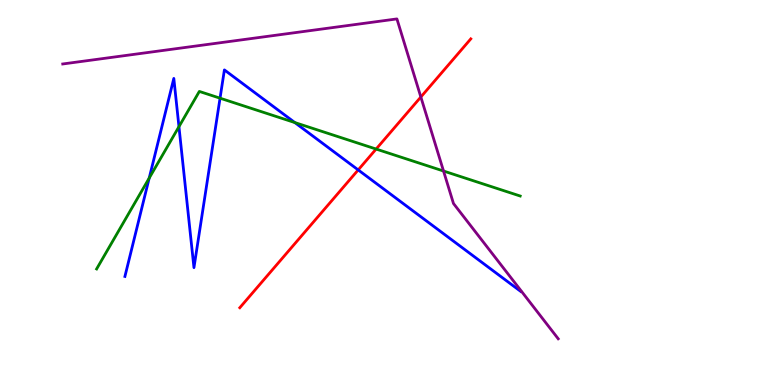[{'lines': ['blue', 'red'], 'intersections': [{'x': 4.62, 'y': 5.59}]}, {'lines': ['green', 'red'], 'intersections': [{'x': 4.85, 'y': 6.13}]}, {'lines': ['purple', 'red'], 'intersections': [{'x': 5.43, 'y': 7.48}]}, {'lines': ['blue', 'green'], 'intersections': [{'x': 1.93, 'y': 5.37}, {'x': 2.31, 'y': 6.71}, {'x': 2.84, 'y': 7.45}, {'x': 3.8, 'y': 6.82}]}, {'lines': ['blue', 'purple'], 'intersections': []}, {'lines': ['green', 'purple'], 'intersections': [{'x': 5.72, 'y': 5.56}]}]